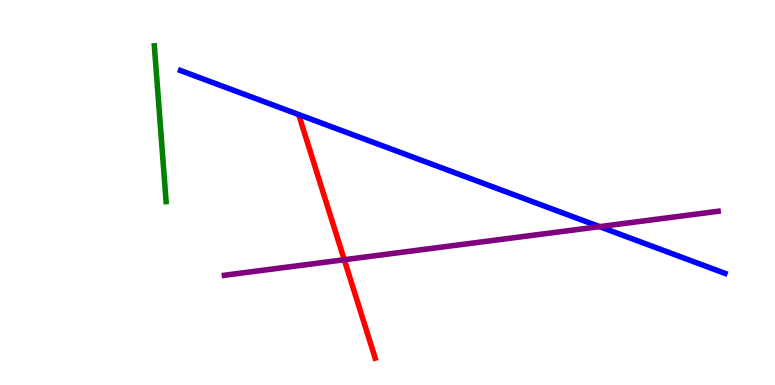[{'lines': ['blue', 'red'], 'intersections': []}, {'lines': ['green', 'red'], 'intersections': []}, {'lines': ['purple', 'red'], 'intersections': [{'x': 4.44, 'y': 3.25}]}, {'lines': ['blue', 'green'], 'intersections': []}, {'lines': ['blue', 'purple'], 'intersections': [{'x': 7.74, 'y': 4.11}]}, {'lines': ['green', 'purple'], 'intersections': []}]